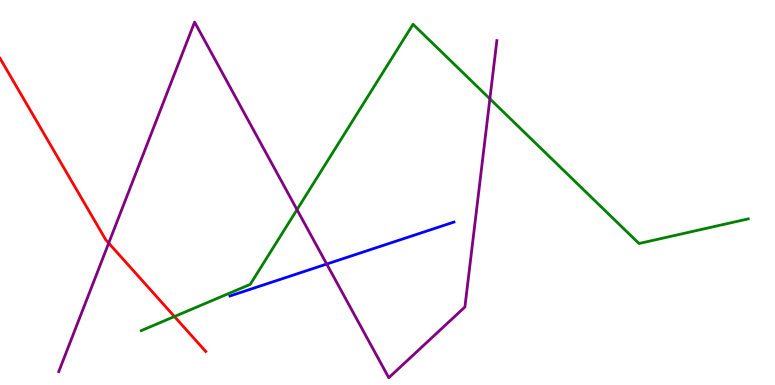[{'lines': ['blue', 'red'], 'intersections': []}, {'lines': ['green', 'red'], 'intersections': [{'x': 2.25, 'y': 1.78}]}, {'lines': ['purple', 'red'], 'intersections': [{'x': 1.4, 'y': 3.69}]}, {'lines': ['blue', 'green'], 'intersections': []}, {'lines': ['blue', 'purple'], 'intersections': [{'x': 4.22, 'y': 3.14}]}, {'lines': ['green', 'purple'], 'intersections': [{'x': 3.83, 'y': 4.55}, {'x': 6.32, 'y': 7.43}]}]